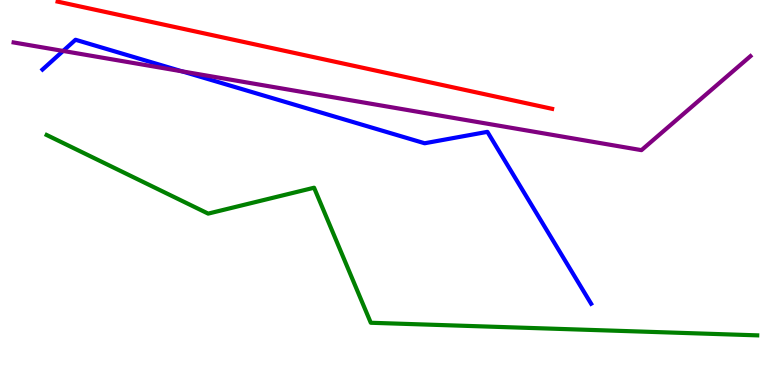[{'lines': ['blue', 'red'], 'intersections': []}, {'lines': ['green', 'red'], 'intersections': []}, {'lines': ['purple', 'red'], 'intersections': []}, {'lines': ['blue', 'green'], 'intersections': []}, {'lines': ['blue', 'purple'], 'intersections': [{'x': 0.814, 'y': 8.68}, {'x': 2.35, 'y': 8.15}]}, {'lines': ['green', 'purple'], 'intersections': []}]